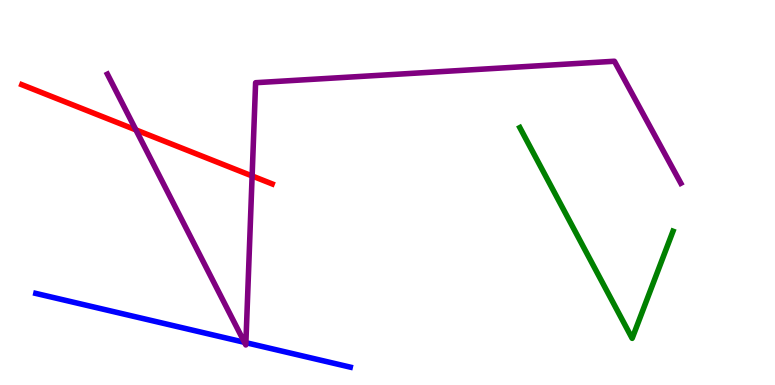[{'lines': ['blue', 'red'], 'intersections': []}, {'lines': ['green', 'red'], 'intersections': []}, {'lines': ['purple', 'red'], 'intersections': [{'x': 1.75, 'y': 6.63}, {'x': 3.25, 'y': 5.43}]}, {'lines': ['blue', 'green'], 'intersections': []}, {'lines': ['blue', 'purple'], 'intersections': [{'x': 3.15, 'y': 1.11}, {'x': 3.17, 'y': 1.1}]}, {'lines': ['green', 'purple'], 'intersections': []}]